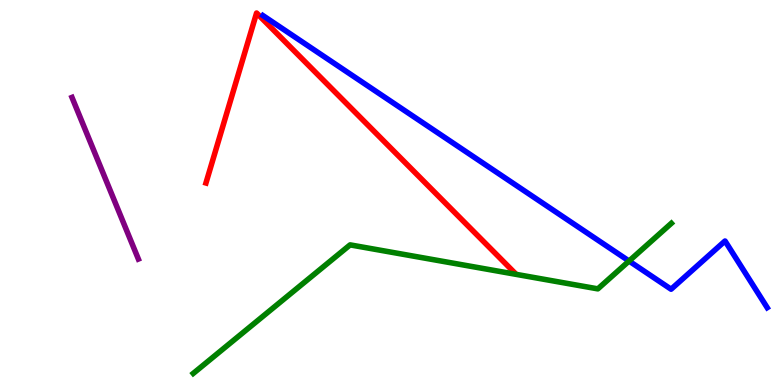[{'lines': ['blue', 'red'], 'intersections': []}, {'lines': ['green', 'red'], 'intersections': []}, {'lines': ['purple', 'red'], 'intersections': []}, {'lines': ['blue', 'green'], 'intersections': [{'x': 8.12, 'y': 3.22}]}, {'lines': ['blue', 'purple'], 'intersections': []}, {'lines': ['green', 'purple'], 'intersections': []}]